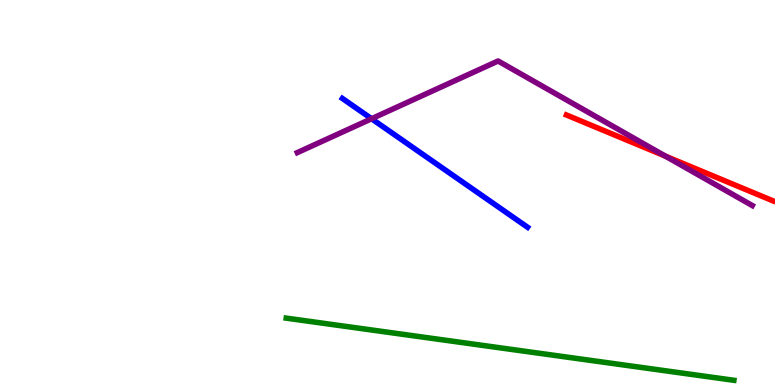[{'lines': ['blue', 'red'], 'intersections': []}, {'lines': ['green', 'red'], 'intersections': []}, {'lines': ['purple', 'red'], 'intersections': [{'x': 8.58, 'y': 5.95}]}, {'lines': ['blue', 'green'], 'intersections': []}, {'lines': ['blue', 'purple'], 'intersections': [{'x': 4.79, 'y': 6.92}]}, {'lines': ['green', 'purple'], 'intersections': []}]